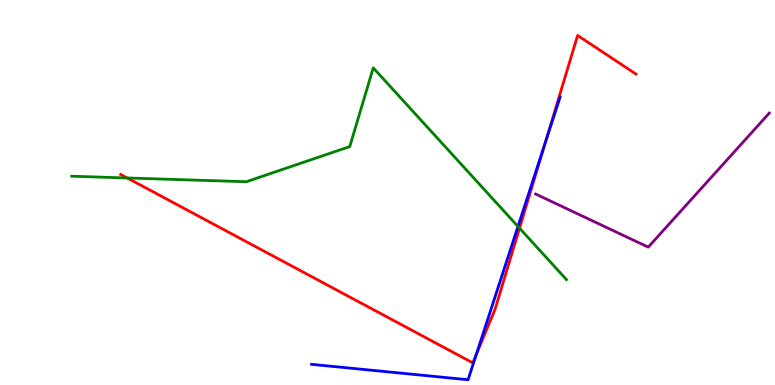[{'lines': ['blue', 'red'], 'intersections': [{'x': 6.15, 'y': 0.797}, {'x': 7.04, 'y': 6.31}]}, {'lines': ['green', 'red'], 'intersections': [{'x': 1.64, 'y': 5.38}, {'x': 6.7, 'y': 4.07}]}, {'lines': ['purple', 'red'], 'intersections': []}, {'lines': ['blue', 'green'], 'intersections': [{'x': 6.68, 'y': 4.12}]}, {'lines': ['blue', 'purple'], 'intersections': []}, {'lines': ['green', 'purple'], 'intersections': []}]